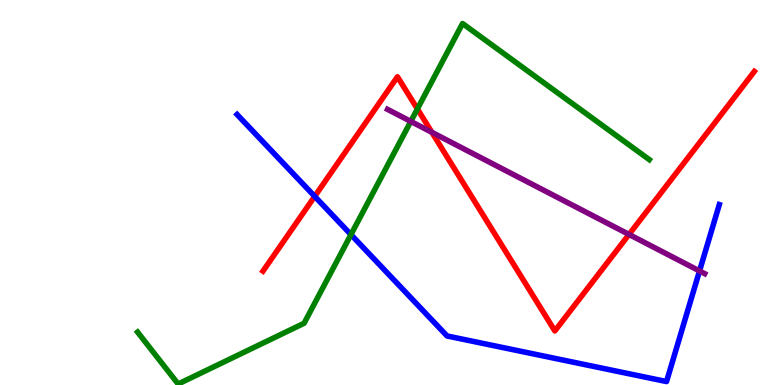[{'lines': ['blue', 'red'], 'intersections': [{'x': 4.06, 'y': 4.9}]}, {'lines': ['green', 'red'], 'intersections': [{'x': 5.39, 'y': 7.17}]}, {'lines': ['purple', 'red'], 'intersections': [{'x': 5.57, 'y': 6.56}, {'x': 8.12, 'y': 3.91}]}, {'lines': ['blue', 'green'], 'intersections': [{'x': 4.53, 'y': 3.91}]}, {'lines': ['blue', 'purple'], 'intersections': [{'x': 9.03, 'y': 2.96}]}, {'lines': ['green', 'purple'], 'intersections': [{'x': 5.3, 'y': 6.85}]}]